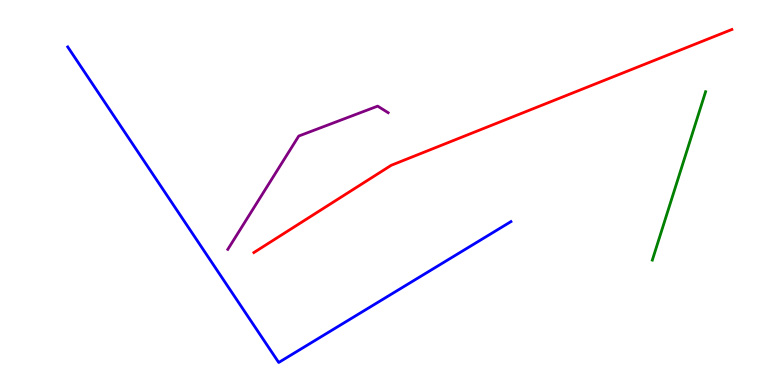[{'lines': ['blue', 'red'], 'intersections': []}, {'lines': ['green', 'red'], 'intersections': []}, {'lines': ['purple', 'red'], 'intersections': []}, {'lines': ['blue', 'green'], 'intersections': []}, {'lines': ['blue', 'purple'], 'intersections': []}, {'lines': ['green', 'purple'], 'intersections': []}]